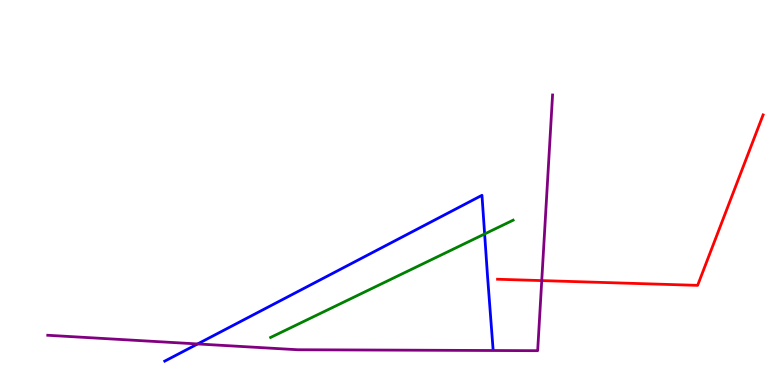[{'lines': ['blue', 'red'], 'intersections': []}, {'lines': ['green', 'red'], 'intersections': []}, {'lines': ['purple', 'red'], 'intersections': [{'x': 6.99, 'y': 2.71}]}, {'lines': ['blue', 'green'], 'intersections': [{'x': 6.25, 'y': 3.92}]}, {'lines': ['blue', 'purple'], 'intersections': [{'x': 2.55, 'y': 1.07}]}, {'lines': ['green', 'purple'], 'intersections': []}]